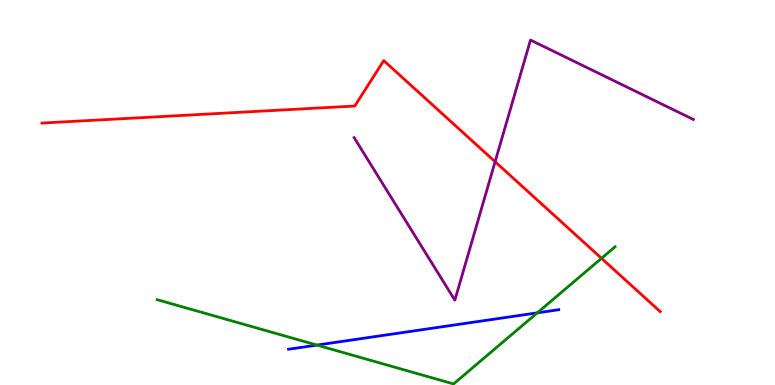[{'lines': ['blue', 'red'], 'intersections': []}, {'lines': ['green', 'red'], 'intersections': [{'x': 7.76, 'y': 3.29}]}, {'lines': ['purple', 'red'], 'intersections': [{'x': 6.39, 'y': 5.8}]}, {'lines': ['blue', 'green'], 'intersections': [{'x': 4.09, 'y': 1.04}, {'x': 6.93, 'y': 1.87}]}, {'lines': ['blue', 'purple'], 'intersections': []}, {'lines': ['green', 'purple'], 'intersections': []}]